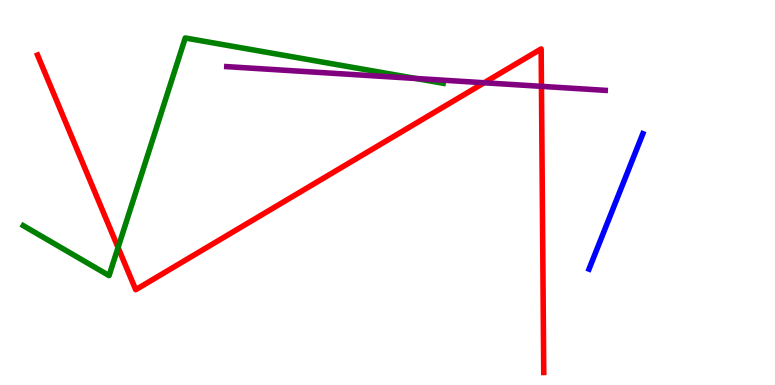[{'lines': ['blue', 'red'], 'intersections': []}, {'lines': ['green', 'red'], 'intersections': [{'x': 1.52, 'y': 3.57}]}, {'lines': ['purple', 'red'], 'intersections': [{'x': 6.25, 'y': 7.85}, {'x': 6.99, 'y': 7.76}]}, {'lines': ['blue', 'green'], 'intersections': []}, {'lines': ['blue', 'purple'], 'intersections': []}, {'lines': ['green', 'purple'], 'intersections': [{'x': 5.37, 'y': 7.96}]}]